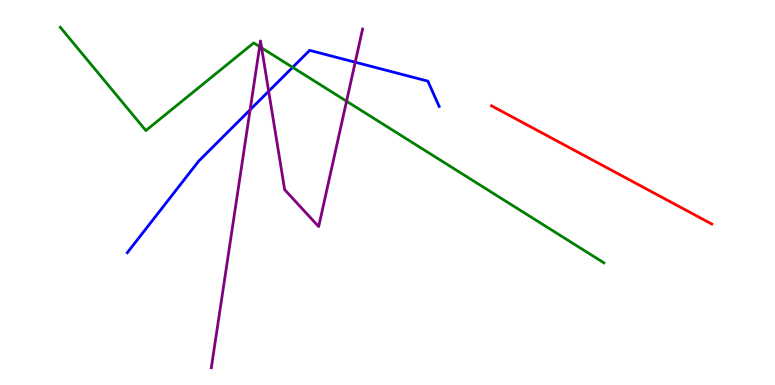[{'lines': ['blue', 'red'], 'intersections': []}, {'lines': ['green', 'red'], 'intersections': []}, {'lines': ['purple', 'red'], 'intersections': []}, {'lines': ['blue', 'green'], 'intersections': [{'x': 3.78, 'y': 8.25}]}, {'lines': ['blue', 'purple'], 'intersections': [{'x': 3.23, 'y': 7.15}, {'x': 3.47, 'y': 7.63}, {'x': 4.58, 'y': 8.38}]}, {'lines': ['green', 'purple'], 'intersections': [{'x': 3.35, 'y': 8.79}, {'x': 3.38, 'y': 8.76}, {'x': 4.47, 'y': 7.37}]}]